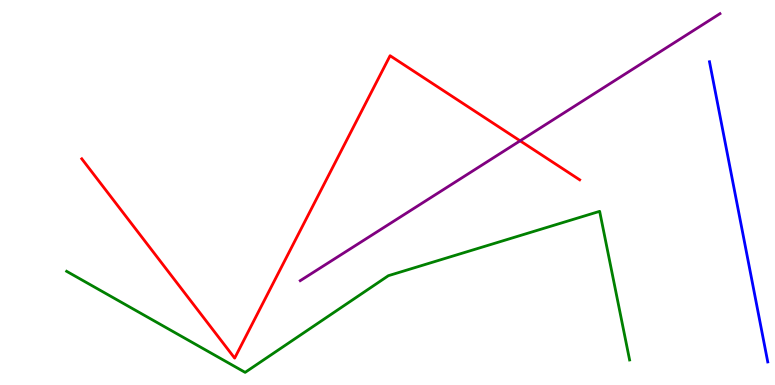[{'lines': ['blue', 'red'], 'intersections': []}, {'lines': ['green', 'red'], 'intersections': []}, {'lines': ['purple', 'red'], 'intersections': [{'x': 6.71, 'y': 6.34}]}, {'lines': ['blue', 'green'], 'intersections': []}, {'lines': ['blue', 'purple'], 'intersections': []}, {'lines': ['green', 'purple'], 'intersections': []}]